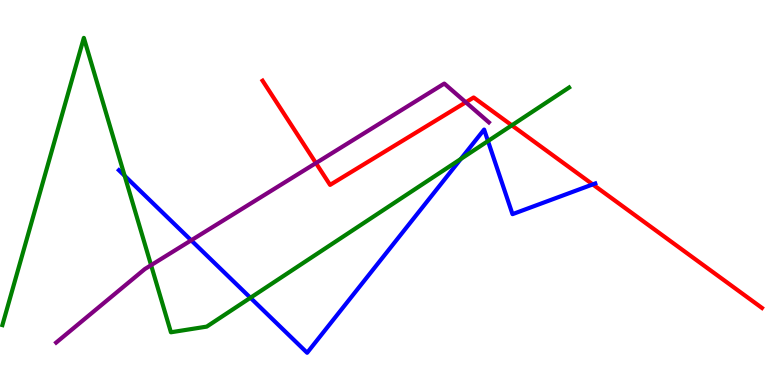[{'lines': ['blue', 'red'], 'intersections': [{'x': 7.65, 'y': 5.21}]}, {'lines': ['green', 'red'], 'intersections': [{'x': 6.6, 'y': 6.74}]}, {'lines': ['purple', 'red'], 'intersections': [{'x': 4.08, 'y': 5.76}, {'x': 6.01, 'y': 7.34}]}, {'lines': ['blue', 'green'], 'intersections': [{'x': 1.61, 'y': 5.43}, {'x': 3.23, 'y': 2.27}, {'x': 5.95, 'y': 5.87}, {'x': 6.3, 'y': 6.34}]}, {'lines': ['blue', 'purple'], 'intersections': [{'x': 2.47, 'y': 3.76}]}, {'lines': ['green', 'purple'], 'intersections': [{'x': 1.95, 'y': 3.11}]}]